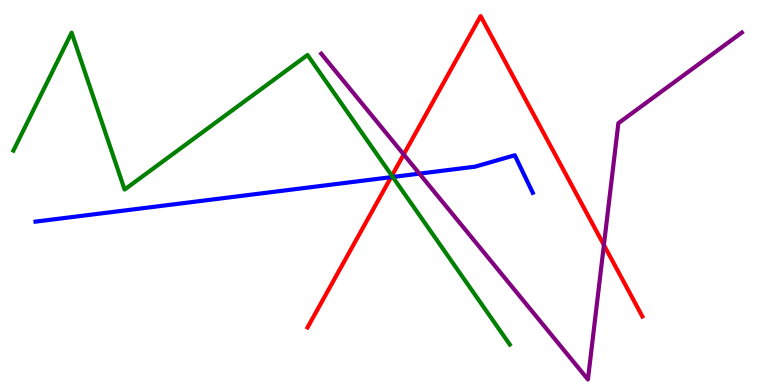[{'lines': ['blue', 'red'], 'intersections': [{'x': 5.05, 'y': 5.4}]}, {'lines': ['green', 'red'], 'intersections': [{'x': 5.06, 'y': 5.44}]}, {'lines': ['purple', 'red'], 'intersections': [{'x': 5.21, 'y': 5.99}, {'x': 7.79, 'y': 3.64}]}, {'lines': ['blue', 'green'], 'intersections': [{'x': 5.07, 'y': 5.4}]}, {'lines': ['blue', 'purple'], 'intersections': [{'x': 5.41, 'y': 5.49}]}, {'lines': ['green', 'purple'], 'intersections': []}]